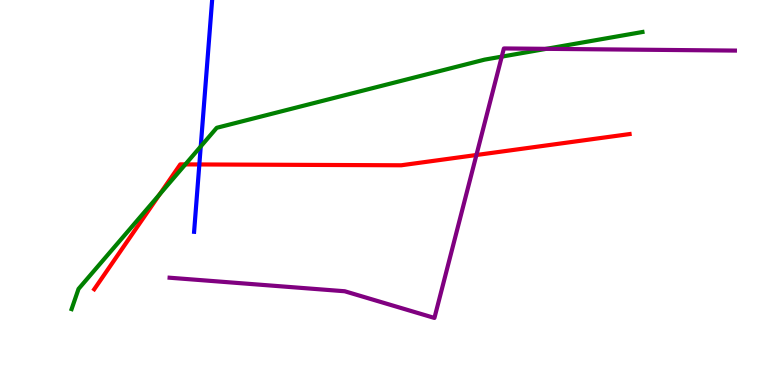[{'lines': ['blue', 'red'], 'intersections': [{'x': 2.57, 'y': 5.73}]}, {'lines': ['green', 'red'], 'intersections': [{'x': 2.06, 'y': 4.95}, {'x': 2.39, 'y': 5.73}]}, {'lines': ['purple', 'red'], 'intersections': [{'x': 6.15, 'y': 5.97}]}, {'lines': ['blue', 'green'], 'intersections': [{'x': 2.59, 'y': 6.2}]}, {'lines': ['blue', 'purple'], 'intersections': []}, {'lines': ['green', 'purple'], 'intersections': [{'x': 6.47, 'y': 8.53}, {'x': 7.05, 'y': 8.73}]}]